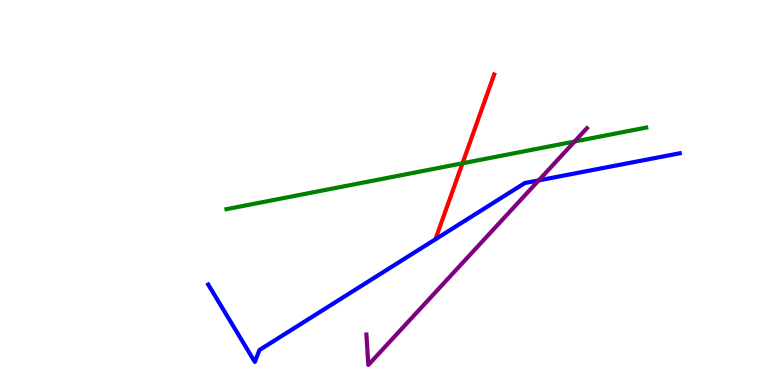[{'lines': ['blue', 'red'], 'intersections': []}, {'lines': ['green', 'red'], 'intersections': [{'x': 5.97, 'y': 5.76}]}, {'lines': ['purple', 'red'], 'intersections': []}, {'lines': ['blue', 'green'], 'intersections': []}, {'lines': ['blue', 'purple'], 'intersections': [{'x': 6.95, 'y': 5.32}]}, {'lines': ['green', 'purple'], 'intersections': [{'x': 7.41, 'y': 6.32}]}]